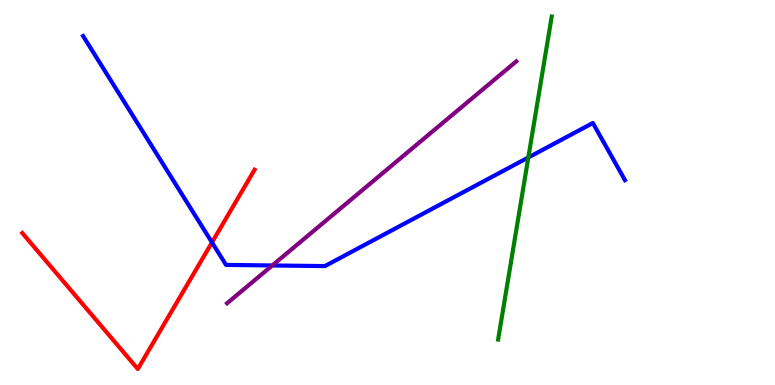[{'lines': ['blue', 'red'], 'intersections': [{'x': 2.74, 'y': 3.7}]}, {'lines': ['green', 'red'], 'intersections': []}, {'lines': ['purple', 'red'], 'intersections': []}, {'lines': ['blue', 'green'], 'intersections': [{'x': 6.82, 'y': 5.91}]}, {'lines': ['blue', 'purple'], 'intersections': [{'x': 3.51, 'y': 3.1}]}, {'lines': ['green', 'purple'], 'intersections': []}]